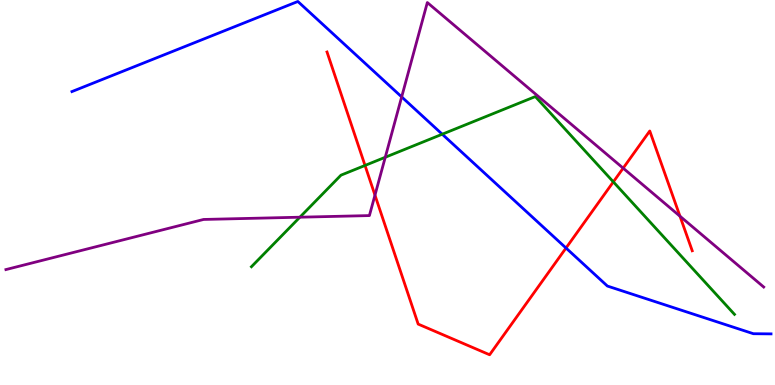[{'lines': ['blue', 'red'], 'intersections': [{'x': 7.3, 'y': 3.56}]}, {'lines': ['green', 'red'], 'intersections': [{'x': 4.71, 'y': 5.7}, {'x': 7.91, 'y': 5.28}]}, {'lines': ['purple', 'red'], 'intersections': [{'x': 4.84, 'y': 4.93}, {'x': 8.04, 'y': 5.63}, {'x': 8.77, 'y': 4.38}]}, {'lines': ['blue', 'green'], 'intersections': [{'x': 5.71, 'y': 6.51}]}, {'lines': ['blue', 'purple'], 'intersections': [{'x': 5.18, 'y': 7.48}]}, {'lines': ['green', 'purple'], 'intersections': [{'x': 3.87, 'y': 4.36}, {'x': 4.97, 'y': 5.92}]}]